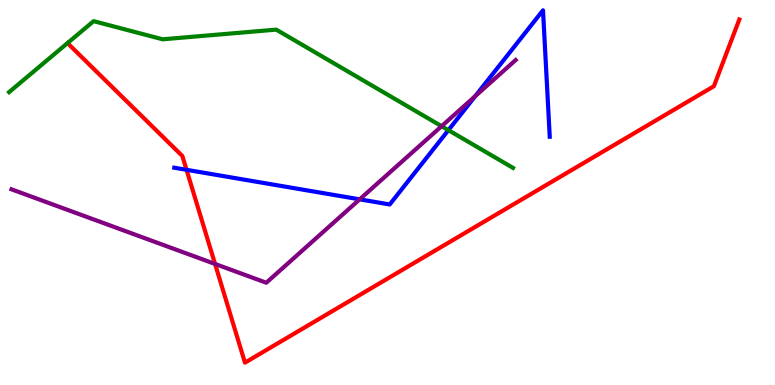[{'lines': ['blue', 'red'], 'intersections': [{'x': 2.41, 'y': 5.59}]}, {'lines': ['green', 'red'], 'intersections': []}, {'lines': ['purple', 'red'], 'intersections': [{'x': 2.77, 'y': 3.14}]}, {'lines': ['blue', 'green'], 'intersections': [{'x': 5.79, 'y': 6.62}]}, {'lines': ['blue', 'purple'], 'intersections': [{'x': 4.64, 'y': 4.82}, {'x': 6.13, 'y': 7.5}]}, {'lines': ['green', 'purple'], 'intersections': [{'x': 5.7, 'y': 6.72}]}]